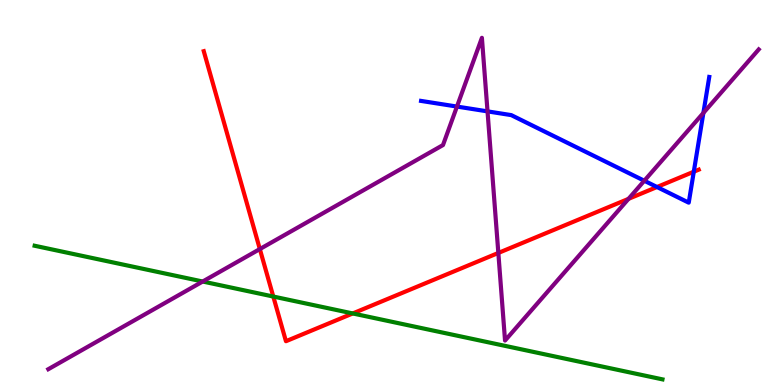[{'lines': ['blue', 'red'], 'intersections': [{'x': 8.48, 'y': 5.14}, {'x': 8.95, 'y': 5.54}]}, {'lines': ['green', 'red'], 'intersections': [{'x': 3.53, 'y': 2.3}, {'x': 4.55, 'y': 1.86}]}, {'lines': ['purple', 'red'], 'intersections': [{'x': 3.35, 'y': 3.53}, {'x': 6.43, 'y': 3.43}, {'x': 8.11, 'y': 4.84}]}, {'lines': ['blue', 'green'], 'intersections': []}, {'lines': ['blue', 'purple'], 'intersections': [{'x': 5.9, 'y': 7.23}, {'x': 6.29, 'y': 7.11}, {'x': 8.31, 'y': 5.31}, {'x': 9.08, 'y': 7.07}]}, {'lines': ['green', 'purple'], 'intersections': [{'x': 2.62, 'y': 2.69}]}]